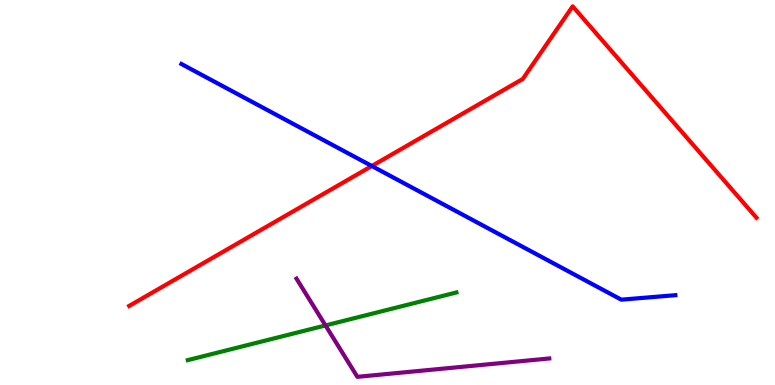[{'lines': ['blue', 'red'], 'intersections': [{'x': 4.8, 'y': 5.69}]}, {'lines': ['green', 'red'], 'intersections': []}, {'lines': ['purple', 'red'], 'intersections': []}, {'lines': ['blue', 'green'], 'intersections': []}, {'lines': ['blue', 'purple'], 'intersections': []}, {'lines': ['green', 'purple'], 'intersections': [{'x': 4.2, 'y': 1.55}]}]